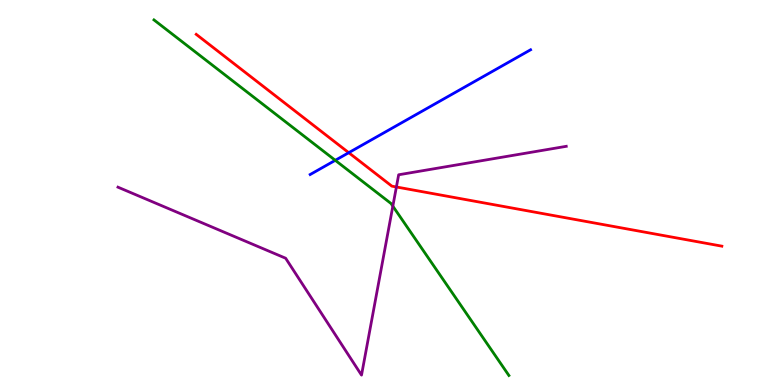[{'lines': ['blue', 'red'], 'intersections': [{'x': 4.5, 'y': 6.03}]}, {'lines': ['green', 'red'], 'intersections': []}, {'lines': ['purple', 'red'], 'intersections': [{'x': 5.11, 'y': 5.14}]}, {'lines': ['blue', 'green'], 'intersections': [{'x': 4.33, 'y': 5.84}]}, {'lines': ['blue', 'purple'], 'intersections': []}, {'lines': ['green', 'purple'], 'intersections': [{'x': 5.07, 'y': 4.65}]}]